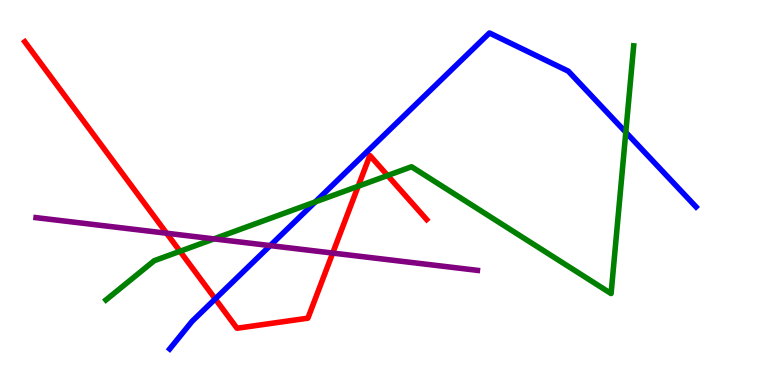[{'lines': ['blue', 'red'], 'intersections': [{'x': 2.78, 'y': 2.24}]}, {'lines': ['green', 'red'], 'intersections': [{'x': 2.32, 'y': 3.47}, {'x': 4.62, 'y': 5.16}, {'x': 5.0, 'y': 5.44}]}, {'lines': ['purple', 'red'], 'intersections': [{'x': 2.15, 'y': 3.94}, {'x': 4.29, 'y': 3.43}]}, {'lines': ['blue', 'green'], 'intersections': [{'x': 4.07, 'y': 4.76}, {'x': 8.07, 'y': 6.56}]}, {'lines': ['blue', 'purple'], 'intersections': [{'x': 3.49, 'y': 3.62}]}, {'lines': ['green', 'purple'], 'intersections': [{'x': 2.76, 'y': 3.8}]}]